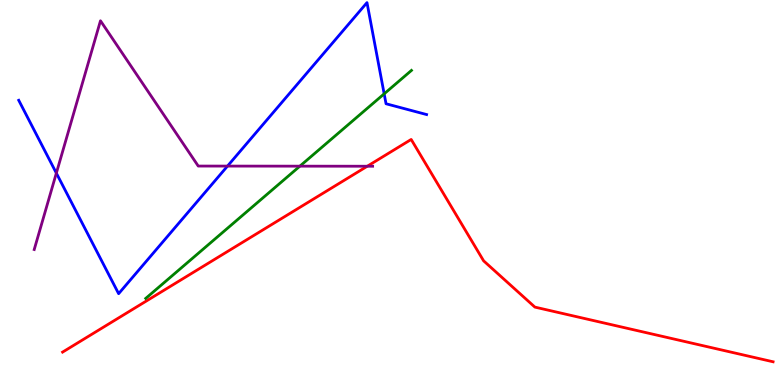[{'lines': ['blue', 'red'], 'intersections': []}, {'lines': ['green', 'red'], 'intersections': []}, {'lines': ['purple', 'red'], 'intersections': [{'x': 4.74, 'y': 5.68}]}, {'lines': ['blue', 'green'], 'intersections': [{'x': 4.96, 'y': 7.56}]}, {'lines': ['blue', 'purple'], 'intersections': [{'x': 0.727, 'y': 5.5}, {'x': 2.94, 'y': 5.69}]}, {'lines': ['green', 'purple'], 'intersections': [{'x': 3.87, 'y': 5.68}]}]